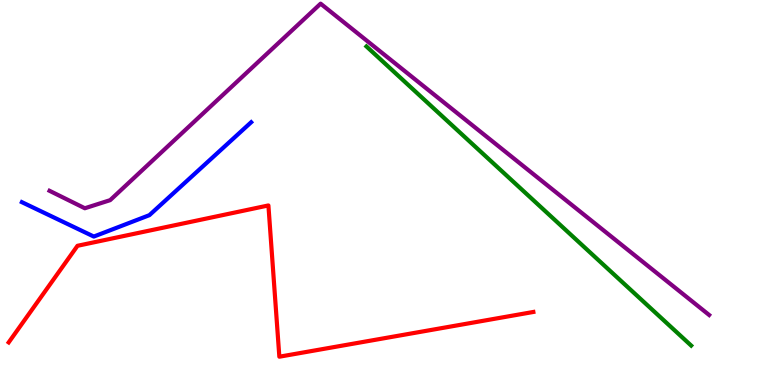[{'lines': ['blue', 'red'], 'intersections': []}, {'lines': ['green', 'red'], 'intersections': []}, {'lines': ['purple', 'red'], 'intersections': []}, {'lines': ['blue', 'green'], 'intersections': []}, {'lines': ['blue', 'purple'], 'intersections': []}, {'lines': ['green', 'purple'], 'intersections': []}]